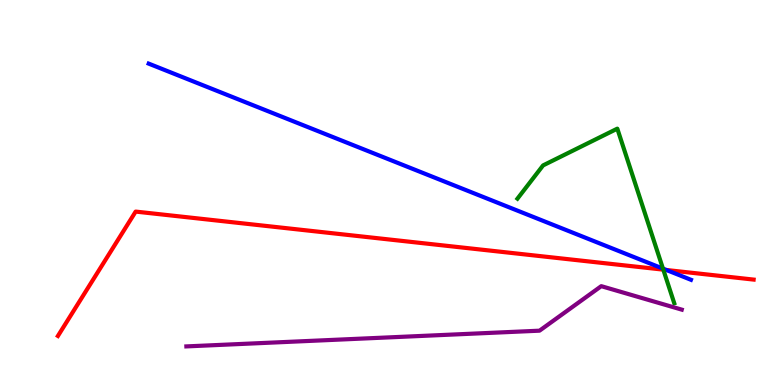[{'lines': ['blue', 'red'], 'intersections': [{'x': 8.6, 'y': 2.99}]}, {'lines': ['green', 'red'], 'intersections': [{'x': 8.56, 'y': 3.0}]}, {'lines': ['purple', 'red'], 'intersections': []}, {'lines': ['blue', 'green'], 'intersections': [{'x': 8.55, 'y': 3.02}]}, {'lines': ['blue', 'purple'], 'intersections': []}, {'lines': ['green', 'purple'], 'intersections': []}]